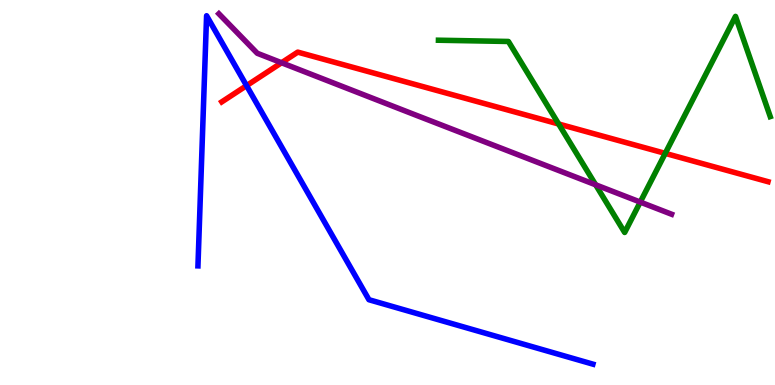[{'lines': ['blue', 'red'], 'intersections': [{'x': 3.18, 'y': 7.78}]}, {'lines': ['green', 'red'], 'intersections': [{'x': 7.21, 'y': 6.78}, {'x': 8.58, 'y': 6.02}]}, {'lines': ['purple', 'red'], 'intersections': [{'x': 3.63, 'y': 8.37}]}, {'lines': ['blue', 'green'], 'intersections': []}, {'lines': ['blue', 'purple'], 'intersections': []}, {'lines': ['green', 'purple'], 'intersections': [{'x': 7.69, 'y': 5.2}, {'x': 8.26, 'y': 4.75}]}]